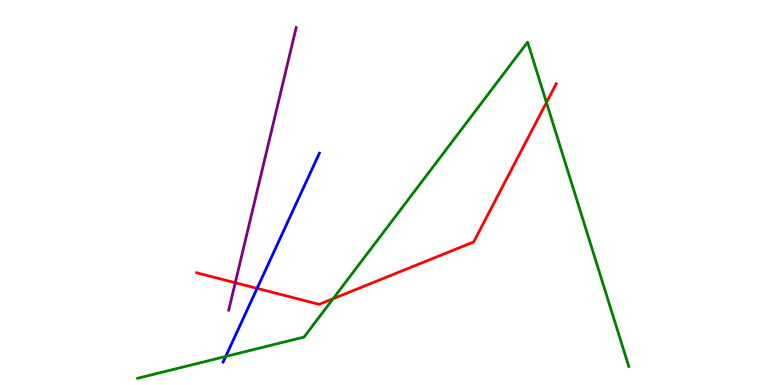[{'lines': ['blue', 'red'], 'intersections': [{'x': 3.32, 'y': 2.51}]}, {'lines': ['green', 'red'], 'intersections': [{'x': 4.3, 'y': 2.24}, {'x': 7.05, 'y': 7.34}]}, {'lines': ['purple', 'red'], 'intersections': [{'x': 3.04, 'y': 2.66}]}, {'lines': ['blue', 'green'], 'intersections': [{'x': 2.91, 'y': 0.741}]}, {'lines': ['blue', 'purple'], 'intersections': []}, {'lines': ['green', 'purple'], 'intersections': []}]